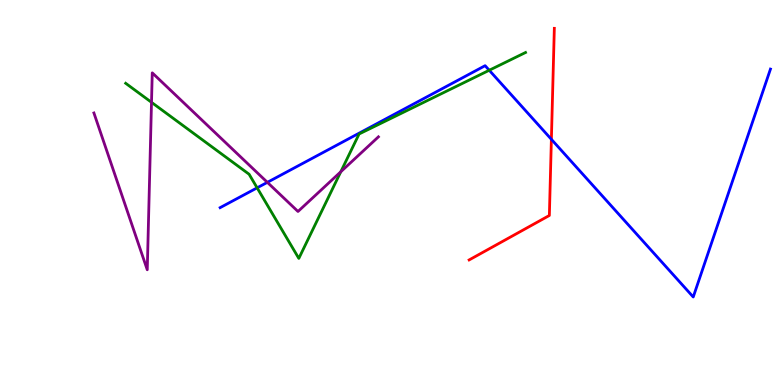[{'lines': ['blue', 'red'], 'intersections': [{'x': 7.11, 'y': 6.38}]}, {'lines': ['green', 'red'], 'intersections': []}, {'lines': ['purple', 'red'], 'intersections': []}, {'lines': ['blue', 'green'], 'intersections': [{'x': 3.32, 'y': 5.12}, {'x': 6.31, 'y': 8.17}]}, {'lines': ['blue', 'purple'], 'intersections': [{'x': 3.45, 'y': 5.26}]}, {'lines': ['green', 'purple'], 'intersections': [{'x': 1.95, 'y': 7.34}, {'x': 4.4, 'y': 5.54}]}]